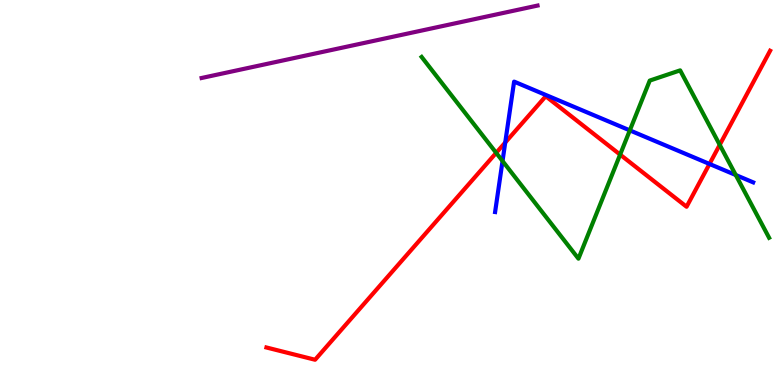[{'lines': ['blue', 'red'], 'intersections': [{'x': 6.52, 'y': 6.3}, {'x': 9.15, 'y': 5.74}]}, {'lines': ['green', 'red'], 'intersections': [{'x': 6.4, 'y': 6.03}, {'x': 8.0, 'y': 5.98}, {'x': 9.29, 'y': 6.24}]}, {'lines': ['purple', 'red'], 'intersections': []}, {'lines': ['blue', 'green'], 'intersections': [{'x': 6.48, 'y': 5.82}, {'x': 8.13, 'y': 6.61}, {'x': 9.49, 'y': 5.45}]}, {'lines': ['blue', 'purple'], 'intersections': []}, {'lines': ['green', 'purple'], 'intersections': []}]